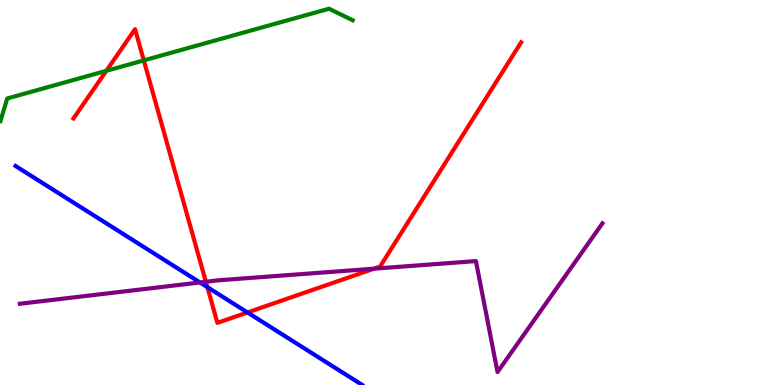[{'lines': ['blue', 'red'], 'intersections': [{'x': 2.68, 'y': 2.54}, {'x': 3.19, 'y': 1.88}]}, {'lines': ['green', 'red'], 'intersections': [{'x': 1.37, 'y': 8.16}, {'x': 1.86, 'y': 8.43}]}, {'lines': ['purple', 'red'], 'intersections': [{'x': 2.66, 'y': 2.68}, {'x': 4.83, 'y': 3.02}]}, {'lines': ['blue', 'green'], 'intersections': []}, {'lines': ['blue', 'purple'], 'intersections': [{'x': 2.58, 'y': 2.66}]}, {'lines': ['green', 'purple'], 'intersections': []}]